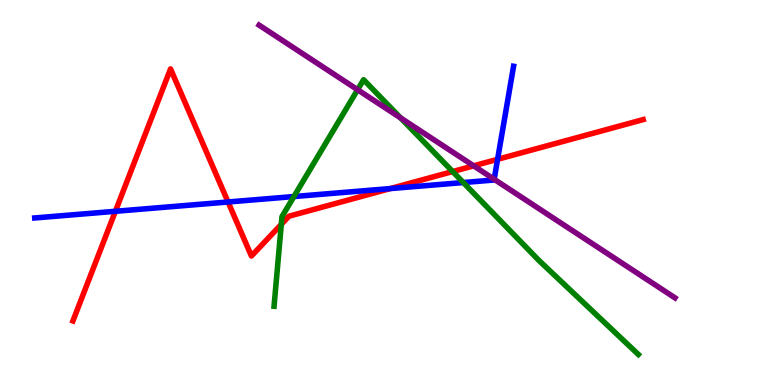[{'lines': ['blue', 'red'], 'intersections': [{'x': 1.49, 'y': 4.51}, {'x': 2.94, 'y': 4.75}, {'x': 5.04, 'y': 5.1}, {'x': 6.42, 'y': 5.86}]}, {'lines': ['green', 'red'], 'intersections': [{'x': 3.63, 'y': 4.17}, {'x': 5.84, 'y': 5.54}]}, {'lines': ['purple', 'red'], 'intersections': [{'x': 6.11, 'y': 5.69}]}, {'lines': ['blue', 'green'], 'intersections': [{'x': 3.79, 'y': 4.9}, {'x': 5.98, 'y': 5.26}]}, {'lines': ['blue', 'purple'], 'intersections': [{'x': 6.38, 'y': 5.34}]}, {'lines': ['green', 'purple'], 'intersections': [{'x': 4.61, 'y': 7.67}, {'x': 5.17, 'y': 6.94}]}]